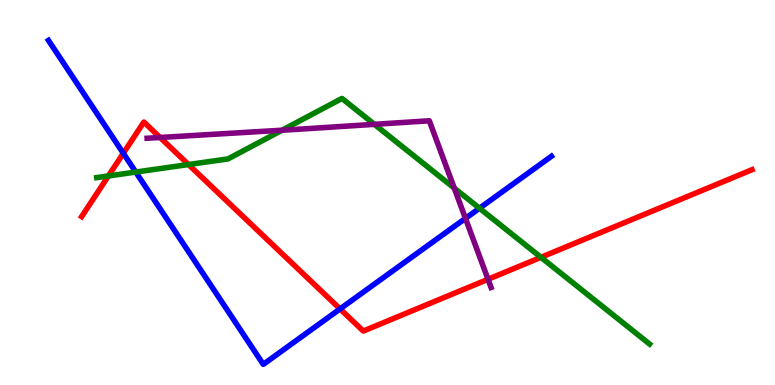[{'lines': ['blue', 'red'], 'intersections': [{'x': 1.59, 'y': 6.02}, {'x': 4.39, 'y': 1.98}]}, {'lines': ['green', 'red'], 'intersections': [{'x': 1.4, 'y': 5.43}, {'x': 2.43, 'y': 5.73}, {'x': 6.98, 'y': 3.32}]}, {'lines': ['purple', 'red'], 'intersections': [{'x': 2.07, 'y': 6.43}, {'x': 6.3, 'y': 2.75}]}, {'lines': ['blue', 'green'], 'intersections': [{'x': 1.75, 'y': 5.53}, {'x': 6.19, 'y': 4.59}]}, {'lines': ['blue', 'purple'], 'intersections': [{'x': 6.01, 'y': 4.33}]}, {'lines': ['green', 'purple'], 'intersections': [{'x': 3.64, 'y': 6.62}, {'x': 4.83, 'y': 6.77}, {'x': 5.86, 'y': 5.11}]}]